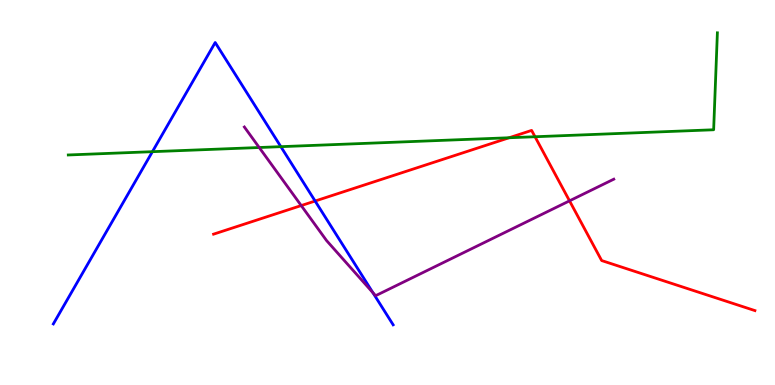[{'lines': ['blue', 'red'], 'intersections': [{'x': 4.07, 'y': 4.78}]}, {'lines': ['green', 'red'], 'intersections': [{'x': 6.57, 'y': 6.42}, {'x': 6.9, 'y': 6.45}]}, {'lines': ['purple', 'red'], 'intersections': [{'x': 3.89, 'y': 4.66}, {'x': 7.35, 'y': 4.78}]}, {'lines': ['blue', 'green'], 'intersections': [{'x': 1.97, 'y': 6.06}, {'x': 3.62, 'y': 6.19}]}, {'lines': ['blue', 'purple'], 'intersections': [{'x': 4.81, 'y': 2.4}]}, {'lines': ['green', 'purple'], 'intersections': [{'x': 3.34, 'y': 6.17}]}]